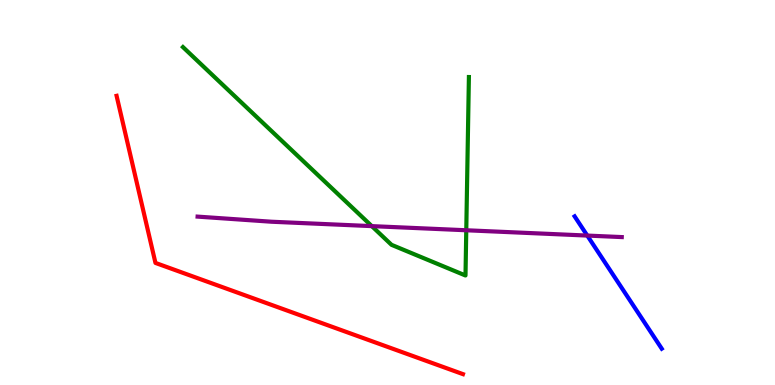[{'lines': ['blue', 'red'], 'intersections': []}, {'lines': ['green', 'red'], 'intersections': []}, {'lines': ['purple', 'red'], 'intersections': []}, {'lines': ['blue', 'green'], 'intersections': []}, {'lines': ['blue', 'purple'], 'intersections': [{'x': 7.58, 'y': 3.88}]}, {'lines': ['green', 'purple'], 'intersections': [{'x': 4.8, 'y': 4.13}, {'x': 6.02, 'y': 4.02}]}]